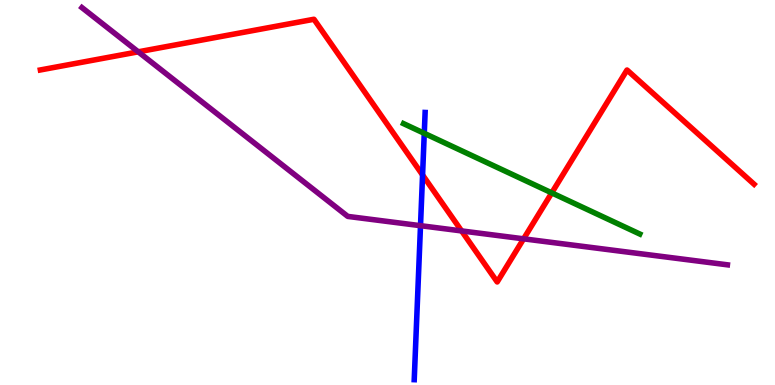[{'lines': ['blue', 'red'], 'intersections': [{'x': 5.45, 'y': 5.46}]}, {'lines': ['green', 'red'], 'intersections': [{'x': 7.12, 'y': 4.99}]}, {'lines': ['purple', 'red'], 'intersections': [{'x': 1.78, 'y': 8.65}, {'x': 5.96, 'y': 4.0}, {'x': 6.76, 'y': 3.8}]}, {'lines': ['blue', 'green'], 'intersections': [{'x': 5.47, 'y': 6.54}]}, {'lines': ['blue', 'purple'], 'intersections': [{'x': 5.43, 'y': 4.14}]}, {'lines': ['green', 'purple'], 'intersections': []}]